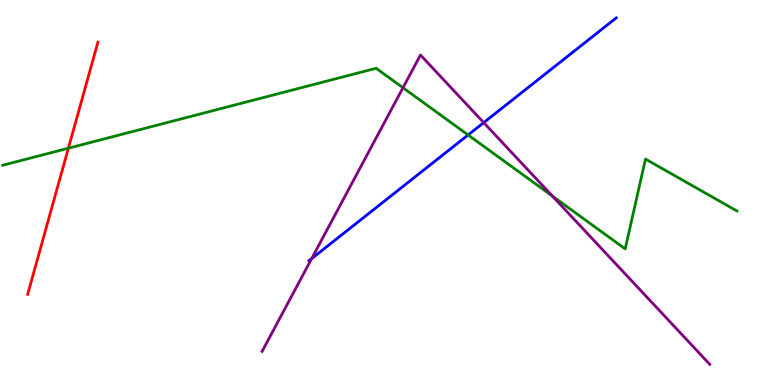[{'lines': ['blue', 'red'], 'intersections': []}, {'lines': ['green', 'red'], 'intersections': [{'x': 0.882, 'y': 6.15}]}, {'lines': ['purple', 'red'], 'intersections': []}, {'lines': ['blue', 'green'], 'intersections': [{'x': 6.04, 'y': 6.49}]}, {'lines': ['blue', 'purple'], 'intersections': [{'x': 4.02, 'y': 3.28}, {'x': 6.24, 'y': 6.81}]}, {'lines': ['green', 'purple'], 'intersections': [{'x': 5.2, 'y': 7.72}, {'x': 7.13, 'y': 4.91}]}]